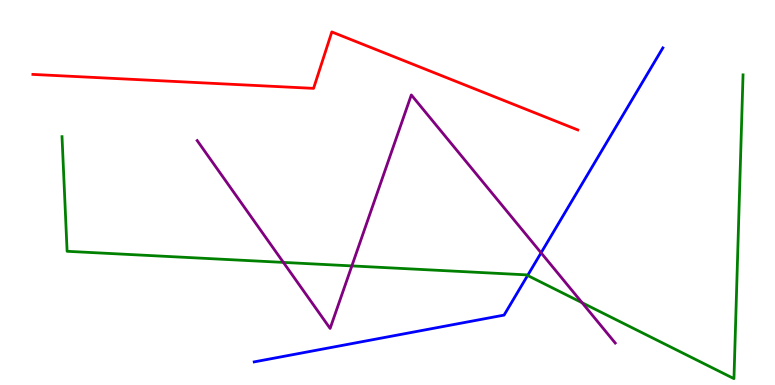[{'lines': ['blue', 'red'], 'intersections': []}, {'lines': ['green', 'red'], 'intersections': []}, {'lines': ['purple', 'red'], 'intersections': []}, {'lines': ['blue', 'green'], 'intersections': [{'x': 6.81, 'y': 2.84}]}, {'lines': ['blue', 'purple'], 'intersections': [{'x': 6.98, 'y': 3.43}]}, {'lines': ['green', 'purple'], 'intersections': [{'x': 3.66, 'y': 3.18}, {'x': 4.54, 'y': 3.09}, {'x': 7.51, 'y': 2.14}]}]